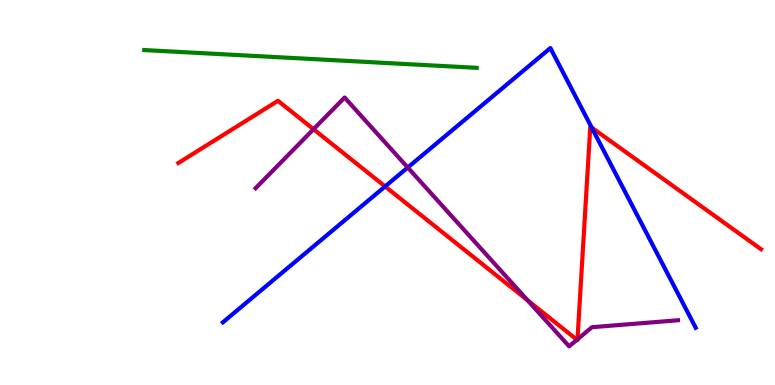[{'lines': ['blue', 'red'], 'intersections': [{'x': 4.97, 'y': 5.16}, {'x': 7.63, 'y': 6.69}]}, {'lines': ['green', 'red'], 'intersections': []}, {'lines': ['purple', 'red'], 'intersections': [{'x': 4.05, 'y': 6.64}, {'x': 6.81, 'y': 2.2}, {'x': 7.44, 'y': 1.18}, {'x': 7.45, 'y': 1.19}]}, {'lines': ['blue', 'green'], 'intersections': []}, {'lines': ['blue', 'purple'], 'intersections': [{'x': 5.26, 'y': 5.65}]}, {'lines': ['green', 'purple'], 'intersections': []}]